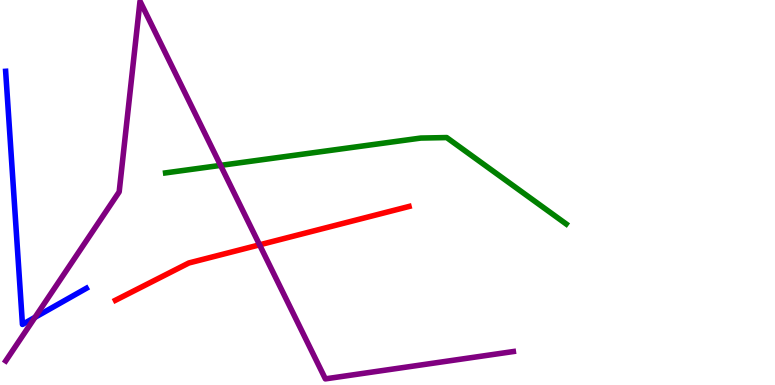[{'lines': ['blue', 'red'], 'intersections': []}, {'lines': ['green', 'red'], 'intersections': []}, {'lines': ['purple', 'red'], 'intersections': [{'x': 3.35, 'y': 3.64}]}, {'lines': ['blue', 'green'], 'intersections': []}, {'lines': ['blue', 'purple'], 'intersections': [{'x': 0.451, 'y': 1.76}]}, {'lines': ['green', 'purple'], 'intersections': [{'x': 2.85, 'y': 5.7}]}]